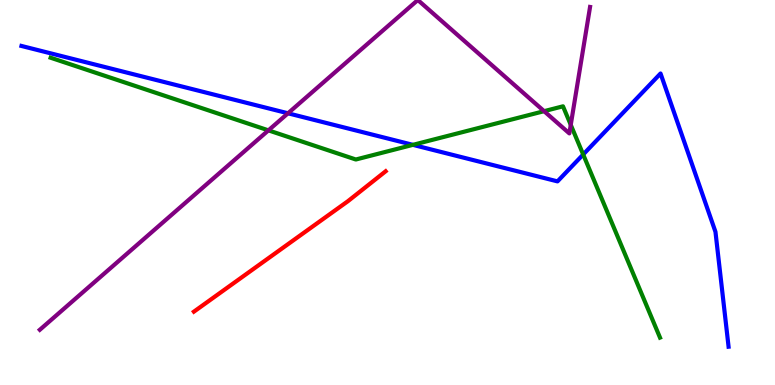[{'lines': ['blue', 'red'], 'intersections': []}, {'lines': ['green', 'red'], 'intersections': []}, {'lines': ['purple', 'red'], 'intersections': []}, {'lines': ['blue', 'green'], 'intersections': [{'x': 5.33, 'y': 6.24}, {'x': 7.53, 'y': 5.99}]}, {'lines': ['blue', 'purple'], 'intersections': [{'x': 3.72, 'y': 7.06}]}, {'lines': ['green', 'purple'], 'intersections': [{'x': 3.46, 'y': 6.61}, {'x': 7.02, 'y': 7.11}, {'x': 7.36, 'y': 6.76}]}]